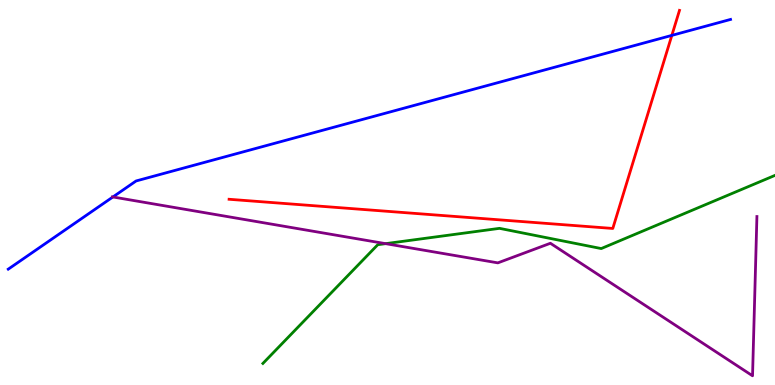[{'lines': ['blue', 'red'], 'intersections': [{'x': 8.67, 'y': 9.08}]}, {'lines': ['green', 'red'], 'intersections': []}, {'lines': ['purple', 'red'], 'intersections': []}, {'lines': ['blue', 'green'], 'intersections': []}, {'lines': ['blue', 'purple'], 'intersections': [{'x': 1.46, 'y': 4.88}]}, {'lines': ['green', 'purple'], 'intersections': [{'x': 4.98, 'y': 3.67}]}]